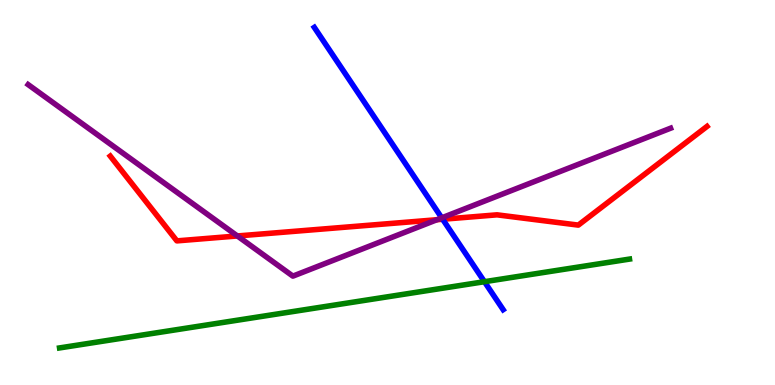[{'lines': ['blue', 'red'], 'intersections': [{'x': 5.71, 'y': 4.31}]}, {'lines': ['green', 'red'], 'intersections': []}, {'lines': ['purple', 'red'], 'intersections': [{'x': 3.06, 'y': 3.87}, {'x': 5.64, 'y': 4.29}]}, {'lines': ['blue', 'green'], 'intersections': [{'x': 6.25, 'y': 2.68}]}, {'lines': ['blue', 'purple'], 'intersections': [{'x': 5.7, 'y': 4.34}]}, {'lines': ['green', 'purple'], 'intersections': []}]